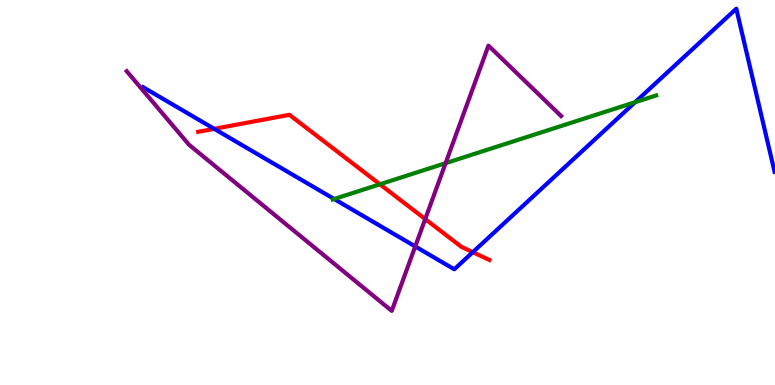[{'lines': ['blue', 'red'], 'intersections': [{'x': 2.76, 'y': 6.65}, {'x': 6.1, 'y': 3.45}]}, {'lines': ['green', 'red'], 'intersections': [{'x': 4.9, 'y': 5.21}]}, {'lines': ['purple', 'red'], 'intersections': [{'x': 5.49, 'y': 4.31}]}, {'lines': ['blue', 'green'], 'intersections': [{'x': 4.31, 'y': 4.83}, {'x': 8.2, 'y': 7.35}]}, {'lines': ['blue', 'purple'], 'intersections': [{'x': 5.36, 'y': 3.6}]}, {'lines': ['green', 'purple'], 'intersections': [{'x': 5.75, 'y': 5.76}]}]